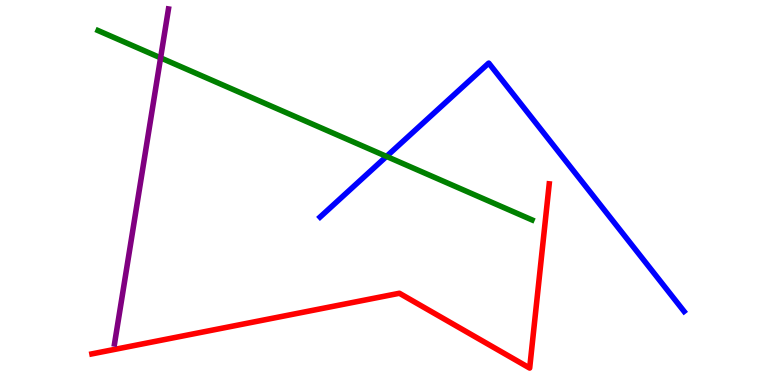[{'lines': ['blue', 'red'], 'intersections': []}, {'lines': ['green', 'red'], 'intersections': []}, {'lines': ['purple', 'red'], 'intersections': []}, {'lines': ['blue', 'green'], 'intersections': [{'x': 4.99, 'y': 5.94}]}, {'lines': ['blue', 'purple'], 'intersections': []}, {'lines': ['green', 'purple'], 'intersections': [{'x': 2.07, 'y': 8.5}]}]